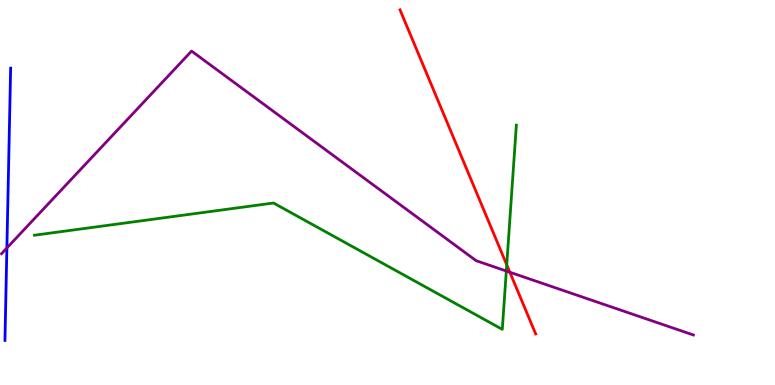[{'lines': ['blue', 'red'], 'intersections': []}, {'lines': ['green', 'red'], 'intersections': [{'x': 6.54, 'y': 3.12}]}, {'lines': ['purple', 'red'], 'intersections': [{'x': 6.58, 'y': 2.93}]}, {'lines': ['blue', 'green'], 'intersections': []}, {'lines': ['blue', 'purple'], 'intersections': [{'x': 0.0888, 'y': 3.56}]}, {'lines': ['green', 'purple'], 'intersections': [{'x': 6.53, 'y': 2.96}]}]